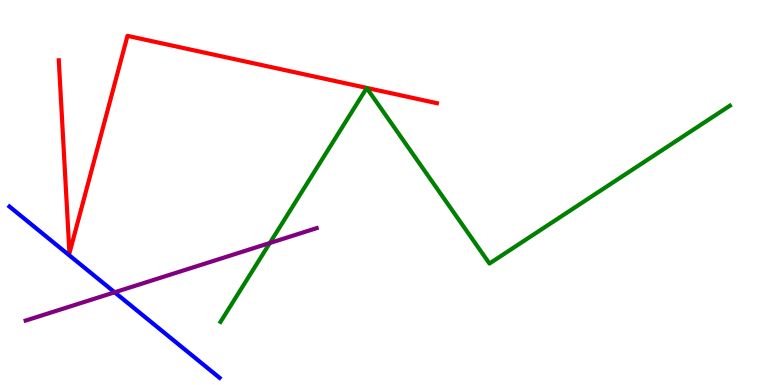[{'lines': ['blue', 'red'], 'intersections': []}, {'lines': ['green', 'red'], 'intersections': []}, {'lines': ['purple', 'red'], 'intersections': []}, {'lines': ['blue', 'green'], 'intersections': []}, {'lines': ['blue', 'purple'], 'intersections': [{'x': 1.48, 'y': 2.41}]}, {'lines': ['green', 'purple'], 'intersections': [{'x': 3.48, 'y': 3.69}]}]